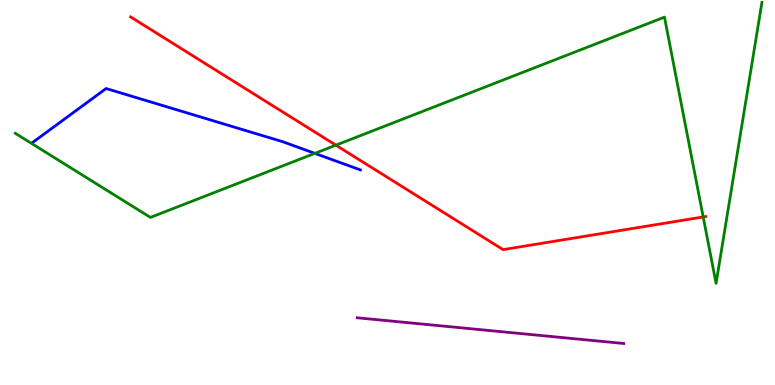[{'lines': ['blue', 'red'], 'intersections': []}, {'lines': ['green', 'red'], 'intersections': [{'x': 4.33, 'y': 6.23}, {'x': 9.07, 'y': 4.37}]}, {'lines': ['purple', 'red'], 'intersections': []}, {'lines': ['blue', 'green'], 'intersections': [{'x': 4.06, 'y': 6.02}]}, {'lines': ['blue', 'purple'], 'intersections': []}, {'lines': ['green', 'purple'], 'intersections': []}]